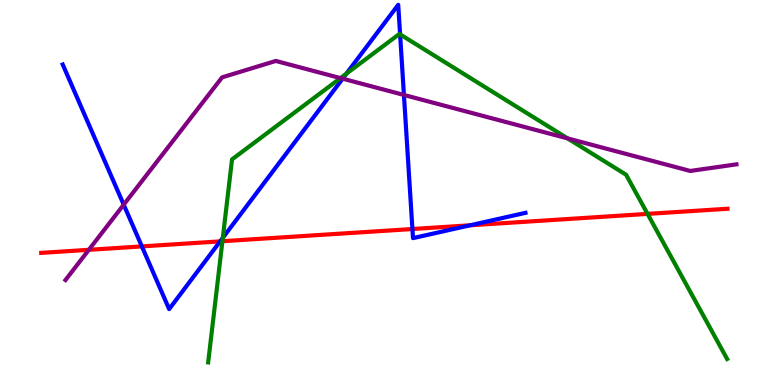[{'lines': ['blue', 'red'], 'intersections': [{'x': 1.83, 'y': 3.6}, {'x': 2.84, 'y': 3.73}, {'x': 5.32, 'y': 4.05}, {'x': 6.07, 'y': 4.15}]}, {'lines': ['green', 'red'], 'intersections': [{'x': 2.87, 'y': 3.73}, {'x': 8.36, 'y': 4.44}]}, {'lines': ['purple', 'red'], 'intersections': [{'x': 1.15, 'y': 3.51}]}, {'lines': ['blue', 'green'], 'intersections': [{'x': 2.87, 'y': 3.82}, {'x': 4.47, 'y': 8.09}, {'x': 5.16, 'y': 9.11}]}, {'lines': ['blue', 'purple'], 'intersections': [{'x': 1.6, 'y': 4.68}, {'x': 4.42, 'y': 7.96}, {'x': 5.21, 'y': 7.53}]}, {'lines': ['green', 'purple'], 'intersections': [{'x': 4.39, 'y': 7.97}, {'x': 7.32, 'y': 6.41}]}]